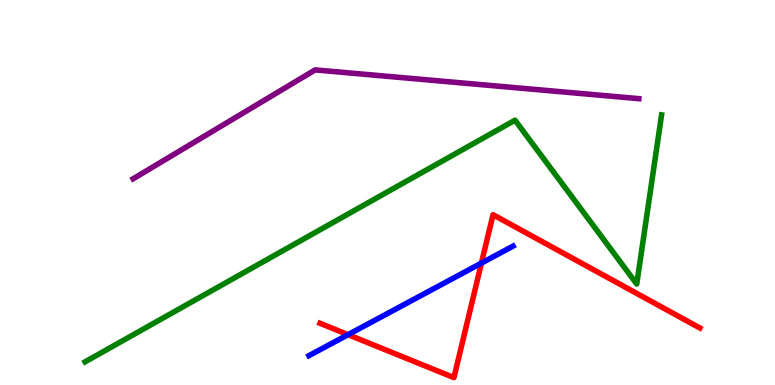[{'lines': ['blue', 'red'], 'intersections': [{'x': 4.49, 'y': 1.31}, {'x': 6.21, 'y': 3.17}]}, {'lines': ['green', 'red'], 'intersections': []}, {'lines': ['purple', 'red'], 'intersections': []}, {'lines': ['blue', 'green'], 'intersections': []}, {'lines': ['blue', 'purple'], 'intersections': []}, {'lines': ['green', 'purple'], 'intersections': []}]